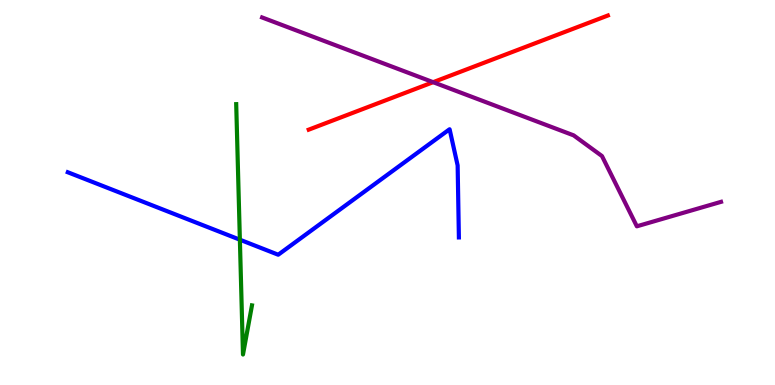[{'lines': ['blue', 'red'], 'intersections': []}, {'lines': ['green', 'red'], 'intersections': []}, {'lines': ['purple', 'red'], 'intersections': [{'x': 5.59, 'y': 7.87}]}, {'lines': ['blue', 'green'], 'intersections': [{'x': 3.1, 'y': 3.77}]}, {'lines': ['blue', 'purple'], 'intersections': []}, {'lines': ['green', 'purple'], 'intersections': []}]